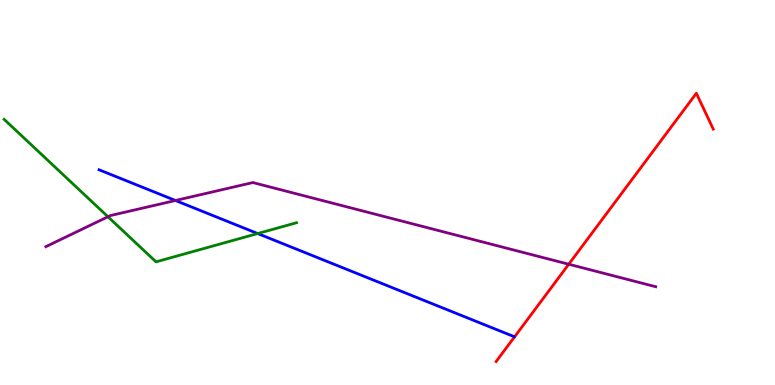[{'lines': ['blue', 'red'], 'intersections': []}, {'lines': ['green', 'red'], 'intersections': []}, {'lines': ['purple', 'red'], 'intersections': [{'x': 7.34, 'y': 3.14}]}, {'lines': ['blue', 'green'], 'intersections': [{'x': 3.32, 'y': 3.93}]}, {'lines': ['blue', 'purple'], 'intersections': [{'x': 2.26, 'y': 4.79}]}, {'lines': ['green', 'purple'], 'intersections': [{'x': 1.39, 'y': 4.37}]}]